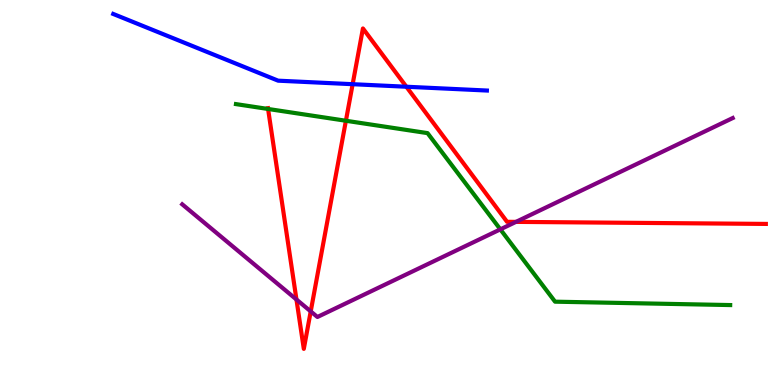[{'lines': ['blue', 'red'], 'intersections': [{'x': 4.55, 'y': 7.81}, {'x': 5.24, 'y': 7.75}]}, {'lines': ['green', 'red'], 'intersections': [{'x': 3.46, 'y': 7.17}, {'x': 4.46, 'y': 6.86}]}, {'lines': ['purple', 'red'], 'intersections': [{'x': 3.83, 'y': 2.22}, {'x': 4.01, 'y': 1.91}, {'x': 6.66, 'y': 4.24}]}, {'lines': ['blue', 'green'], 'intersections': []}, {'lines': ['blue', 'purple'], 'intersections': []}, {'lines': ['green', 'purple'], 'intersections': [{'x': 6.46, 'y': 4.04}]}]